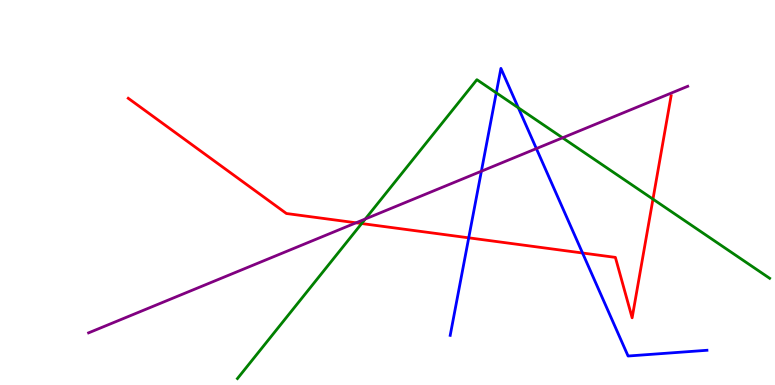[{'lines': ['blue', 'red'], 'intersections': [{'x': 6.05, 'y': 3.82}, {'x': 7.52, 'y': 3.43}]}, {'lines': ['green', 'red'], 'intersections': [{'x': 4.67, 'y': 4.19}, {'x': 8.43, 'y': 4.83}]}, {'lines': ['purple', 'red'], 'intersections': [{'x': 4.59, 'y': 4.21}]}, {'lines': ['blue', 'green'], 'intersections': [{'x': 6.4, 'y': 7.59}, {'x': 6.69, 'y': 7.2}]}, {'lines': ['blue', 'purple'], 'intersections': [{'x': 6.21, 'y': 5.55}, {'x': 6.92, 'y': 6.14}]}, {'lines': ['green', 'purple'], 'intersections': [{'x': 4.71, 'y': 4.31}, {'x': 7.26, 'y': 6.42}]}]